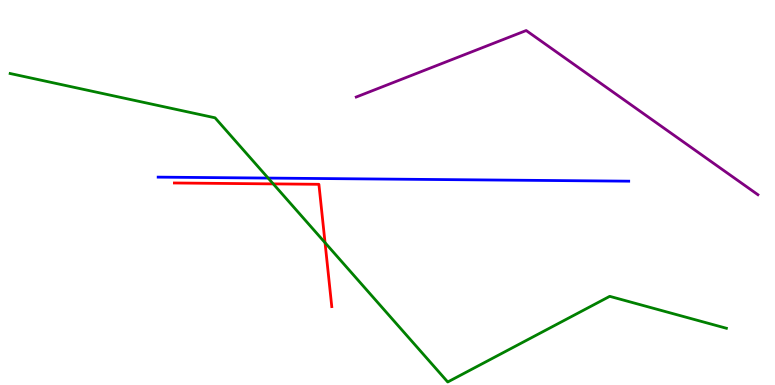[{'lines': ['blue', 'red'], 'intersections': []}, {'lines': ['green', 'red'], 'intersections': [{'x': 3.53, 'y': 5.22}, {'x': 4.19, 'y': 3.7}]}, {'lines': ['purple', 'red'], 'intersections': []}, {'lines': ['blue', 'green'], 'intersections': [{'x': 3.46, 'y': 5.37}]}, {'lines': ['blue', 'purple'], 'intersections': []}, {'lines': ['green', 'purple'], 'intersections': []}]